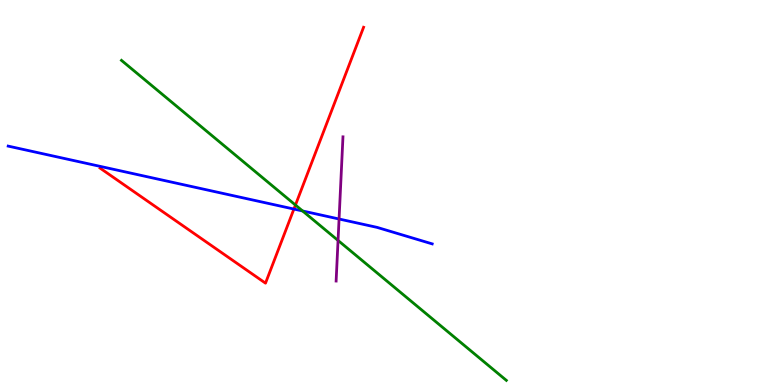[{'lines': ['blue', 'red'], 'intersections': [{'x': 3.79, 'y': 4.57}]}, {'lines': ['green', 'red'], 'intersections': [{'x': 3.81, 'y': 4.67}]}, {'lines': ['purple', 'red'], 'intersections': []}, {'lines': ['blue', 'green'], 'intersections': [{'x': 3.9, 'y': 4.52}]}, {'lines': ['blue', 'purple'], 'intersections': [{'x': 4.38, 'y': 4.31}]}, {'lines': ['green', 'purple'], 'intersections': [{'x': 4.36, 'y': 3.75}]}]